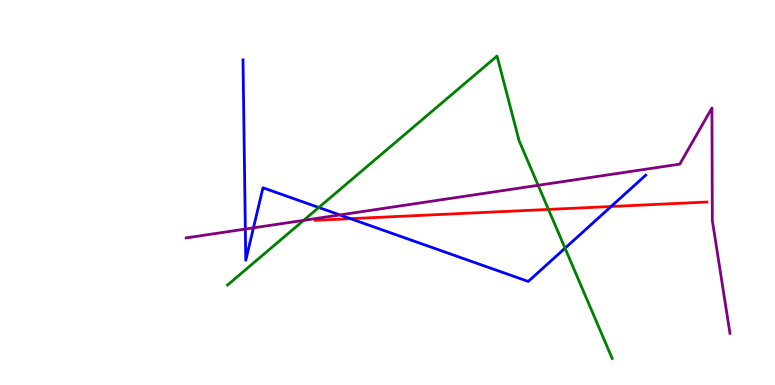[{'lines': ['blue', 'red'], 'intersections': [{'x': 4.52, 'y': 4.32}, {'x': 7.89, 'y': 4.64}]}, {'lines': ['green', 'red'], 'intersections': [{'x': 7.08, 'y': 4.56}]}, {'lines': ['purple', 'red'], 'intersections': []}, {'lines': ['blue', 'green'], 'intersections': [{'x': 4.11, 'y': 4.61}, {'x': 7.29, 'y': 3.55}]}, {'lines': ['blue', 'purple'], 'intersections': [{'x': 3.17, 'y': 4.05}, {'x': 3.27, 'y': 4.08}, {'x': 4.39, 'y': 4.42}]}, {'lines': ['green', 'purple'], 'intersections': [{'x': 3.92, 'y': 4.28}, {'x': 6.94, 'y': 5.19}]}]